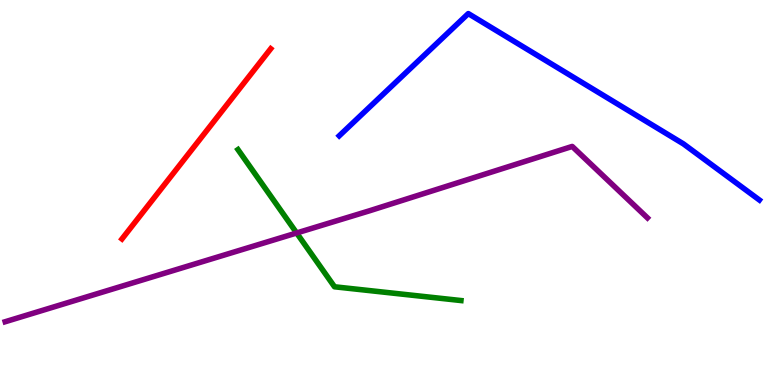[{'lines': ['blue', 'red'], 'intersections': []}, {'lines': ['green', 'red'], 'intersections': []}, {'lines': ['purple', 'red'], 'intersections': []}, {'lines': ['blue', 'green'], 'intersections': []}, {'lines': ['blue', 'purple'], 'intersections': []}, {'lines': ['green', 'purple'], 'intersections': [{'x': 3.83, 'y': 3.95}]}]